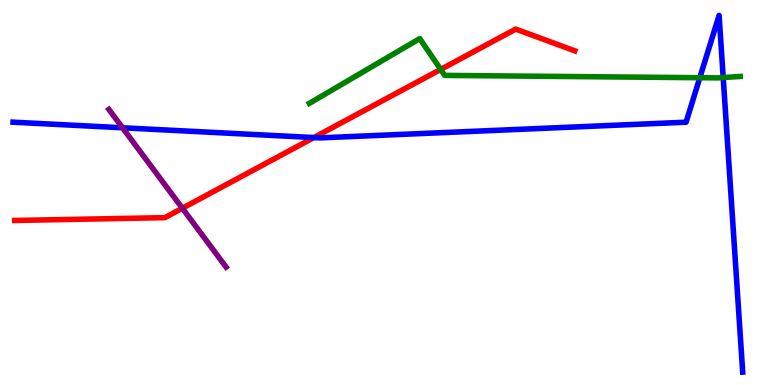[{'lines': ['blue', 'red'], 'intersections': [{'x': 4.05, 'y': 6.43}]}, {'lines': ['green', 'red'], 'intersections': [{'x': 5.69, 'y': 8.2}]}, {'lines': ['purple', 'red'], 'intersections': [{'x': 2.35, 'y': 4.59}]}, {'lines': ['blue', 'green'], 'intersections': [{'x': 9.03, 'y': 7.98}, {'x': 9.33, 'y': 7.99}]}, {'lines': ['blue', 'purple'], 'intersections': [{'x': 1.58, 'y': 6.68}]}, {'lines': ['green', 'purple'], 'intersections': []}]